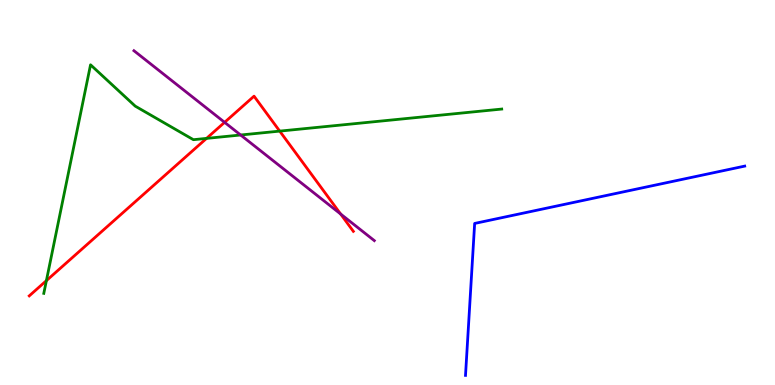[{'lines': ['blue', 'red'], 'intersections': []}, {'lines': ['green', 'red'], 'intersections': [{'x': 0.599, 'y': 2.71}, {'x': 2.66, 'y': 6.41}, {'x': 3.61, 'y': 6.59}]}, {'lines': ['purple', 'red'], 'intersections': [{'x': 2.9, 'y': 6.82}, {'x': 4.39, 'y': 4.44}]}, {'lines': ['blue', 'green'], 'intersections': []}, {'lines': ['blue', 'purple'], 'intersections': []}, {'lines': ['green', 'purple'], 'intersections': [{'x': 3.1, 'y': 6.49}]}]